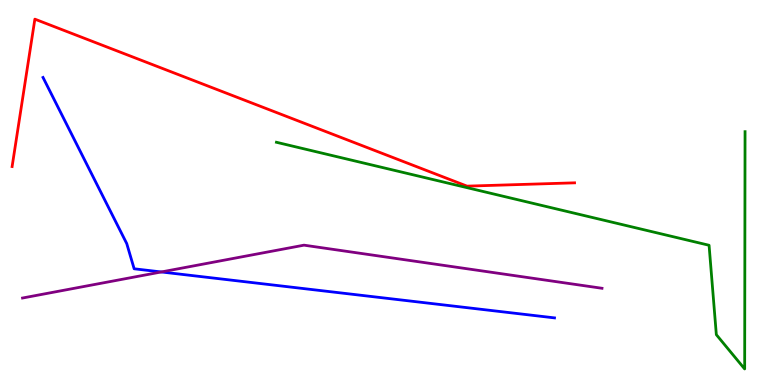[{'lines': ['blue', 'red'], 'intersections': []}, {'lines': ['green', 'red'], 'intersections': []}, {'lines': ['purple', 'red'], 'intersections': []}, {'lines': ['blue', 'green'], 'intersections': []}, {'lines': ['blue', 'purple'], 'intersections': [{'x': 2.08, 'y': 2.94}]}, {'lines': ['green', 'purple'], 'intersections': []}]